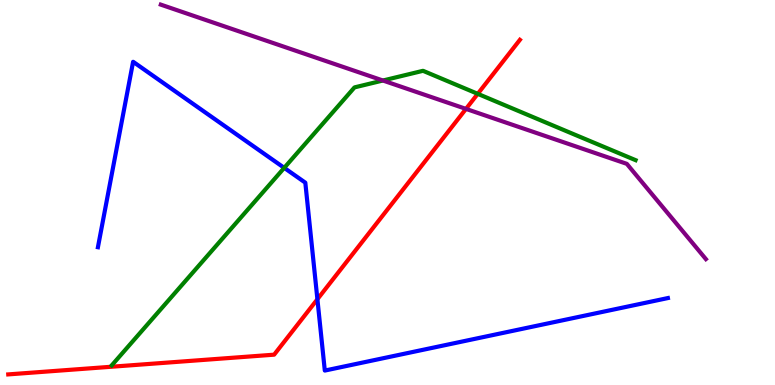[{'lines': ['blue', 'red'], 'intersections': [{'x': 4.1, 'y': 2.23}]}, {'lines': ['green', 'red'], 'intersections': [{'x': 6.16, 'y': 7.56}]}, {'lines': ['purple', 'red'], 'intersections': [{'x': 6.01, 'y': 7.17}]}, {'lines': ['blue', 'green'], 'intersections': [{'x': 3.67, 'y': 5.64}]}, {'lines': ['blue', 'purple'], 'intersections': []}, {'lines': ['green', 'purple'], 'intersections': [{'x': 4.94, 'y': 7.91}]}]